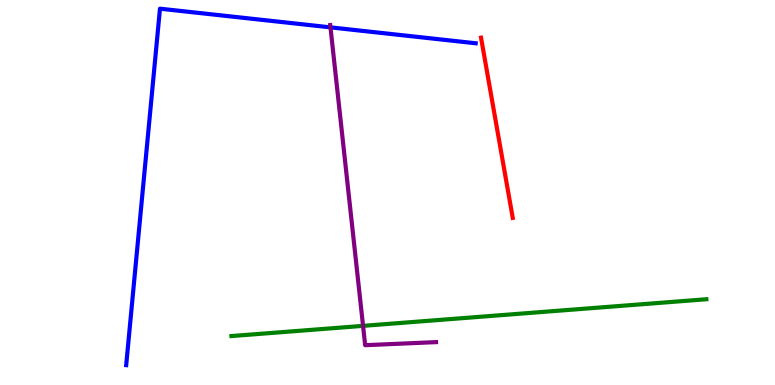[{'lines': ['blue', 'red'], 'intersections': []}, {'lines': ['green', 'red'], 'intersections': []}, {'lines': ['purple', 'red'], 'intersections': []}, {'lines': ['blue', 'green'], 'intersections': []}, {'lines': ['blue', 'purple'], 'intersections': [{'x': 4.26, 'y': 9.29}]}, {'lines': ['green', 'purple'], 'intersections': [{'x': 4.68, 'y': 1.54}]}]